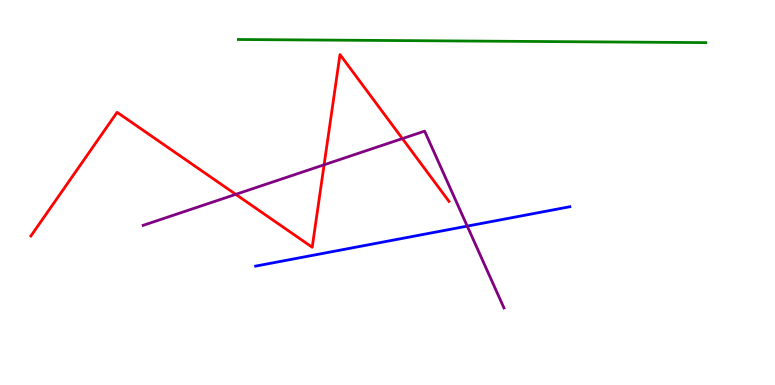[{'lines': ['blue', 'red'], 'intersections': []}, {'lines': ['green', 'red'], 'intersections': []}, {'lines': ['purple', 'red'], 'intersections': [{'x': 3.04, 'y': 4.95}, {'x': 4.18, 'y': 5.72}, {'x': 5.19, 'y': 6.4}]}, {'lines': ['blue', 'green'], 'intersections': []}, {'lines': ['blue', 'purple'], 'intersections': [{'x': 6.03, 'y': 4.13}]}, {'lines': ['green', 'purple'], 'intersections': []}]